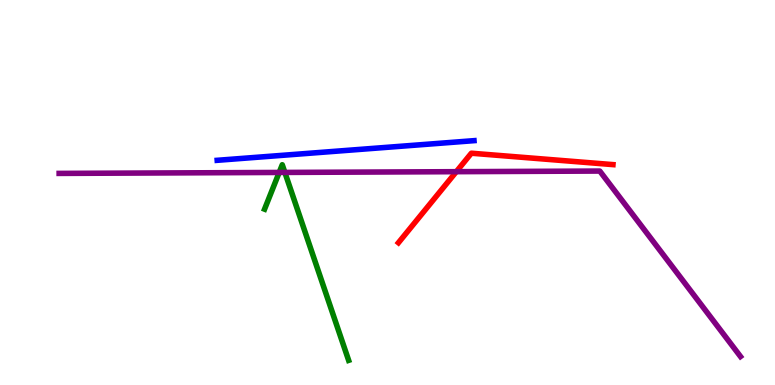[{'lines': ['blue', 'red'], 'intersections': []}, {'lines': ['green', 'red'], 'intersections': []}, {'lines': ['purple', 'red'], 'intersections': [{'x': 5.89, 'y': 5.54}]}, {'lines': ['blue', 'green'], 'intersections': []}, {'lines': ['blue', 'purple'], 'intersections': []}, {'lines': ['green', 'purple'], 'intersections': [{'x': 3.6, 'y': 5.52}, {'x': 3.68, 'y': 5.52}]}]